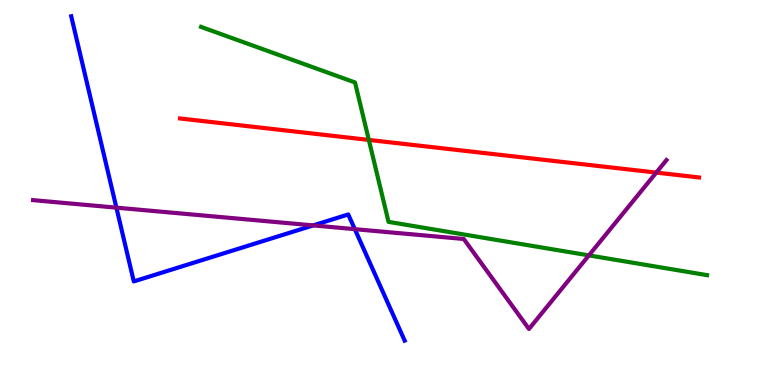[{'lines': ['blue', 'red'], 'intersections': []}, {'lines': ['green', 'red'], 'intersections': [{'x': 4.76, 'y': 6.37}]}, {'lines': ['purple', 'red'], 'intersections': [{'x': 8.47, 'y': 5.52}]}, {'lines': ['blue', 'green'], 'intersections': []}, {'lines': ['blue', 'purple'], 'intersections': [{'x': 1.5, 'y': 4.61}, {'x': 4.04, 'y': 4.15}, {'x': 4.58, 'y': 4.05}]}, {'lines': ['green', 'purple'], 'intersections': [{'x': 7.6, 'y': 3.37}]}]